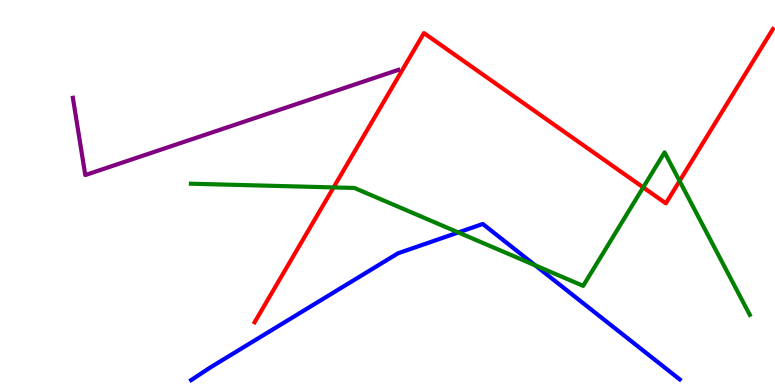[{'lines': ['blue', 'red'], 'intersections': []}, {'lines': ['green', 'red'], 'intersections': [{'x': 4.3, 'y': 5.13}, {'x': 8.3, 'y': 5.13}, {'x': 8.77, 'y': 5.3}]}, {'lines': ['purple', 'red'], 'intersections': []}, {'lines': ['blue', 'green'], 'intersections': [{'x': 5.91, 'y': 3.96}, {'x': 6.91, 'y': 3.11}]}, {'lines': ['blue', 'purple'], 'intersections': []}, {'lines': ['green', 'purple'], 'intersections': []}]